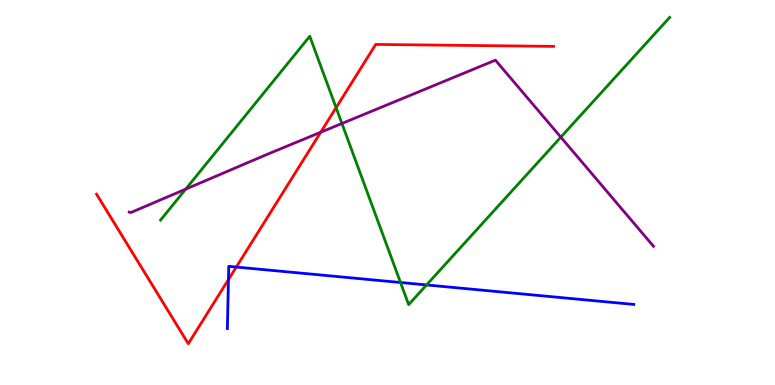[{'lines': ['blue', 'red'], 'intersections': [{'x': 2.95, 'y': 2.74}, {'x': 3.05, 'y': 3.06}]}, {'lines': ['green', 'red'], 'intersections': [{'x': 4.34, 'y': 7.2}]}, {'lines': ['purple', 'red'], 'intersections': [{'x': 4.14, 'y': 6.57}]}, {'lines': ['blue', 'green'], 'intersections': [{'x': 5.17, 'y': 2.66}, {'x': 5.5, 'y': 2.6}]}, {'lines': ['blue', 'purple'], 'intersections': []}, {'lines': ['green', 'purple'], 'intersections': [{'x': 2.4, 'y': 5.09}, {'x': 4.41, 'y': 6.79}, {'x': 7.24, 'y': 6.44}]}]